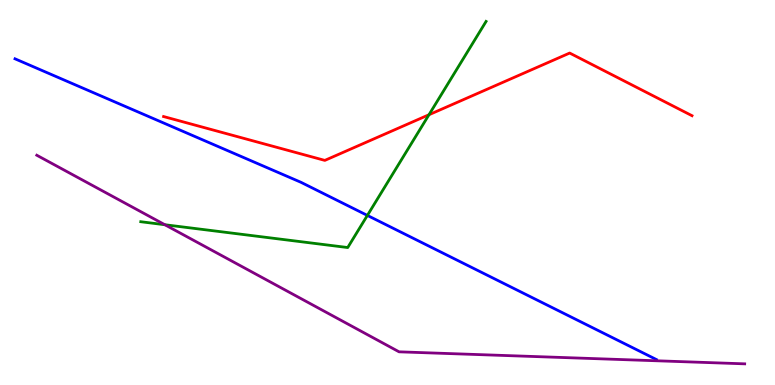[{'lines': ['blue', 'red'], 'intersections': []}, {'lines': ['green', 'red'], 'intersections': [{'x': 5.54, 'y': 7.02}]}, {'lines': ['purple', 'red'], 'intersections': []}, {'lines': ['blue', 'green'], 'intersections': [{'x': 4.74, 'y': 4.4}]}, {'lines': ['blue', 'purple'], 'intersections': []}, {'lines': ['green', 'purple'], 'intersections': [{'x': 2.13, 'y': 4.16}]}]